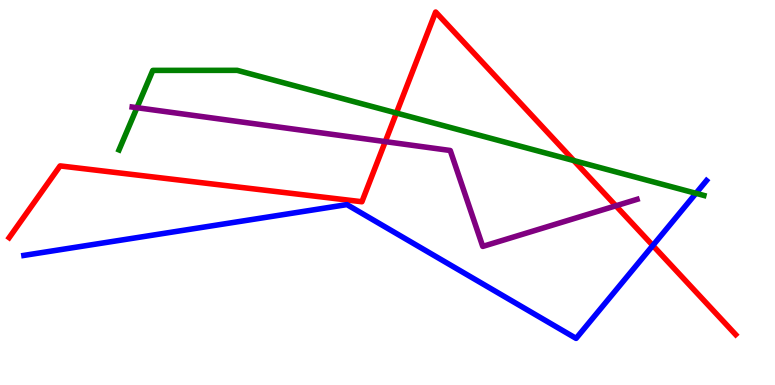[{'lines': ['blue', 'red'], 'intersections': [{'x': 8.42, 'y': 3.62}]}, {'lines': ['green', 'red'], 'intersections': [{'x': 5.11, 'y': 7.06}, {'x': 7.4, 'y': 5.83}]}, {'lines': ['purple', 'red'], 'intersections': [{'x': 4.97, 'y': 6.32}, {'x': 7.95, 'y': 4.65}]}, {'lines': ['blue', 'green'], 'intersections': [{'x': 8.98, 'y': 4.98}]}, {'lines': ['blue', 'purple'], 'intersections': []}, {'lines': ['green', 'purple'], 'intersections': [{'x': 1.77, 'y': 7.2}]}]